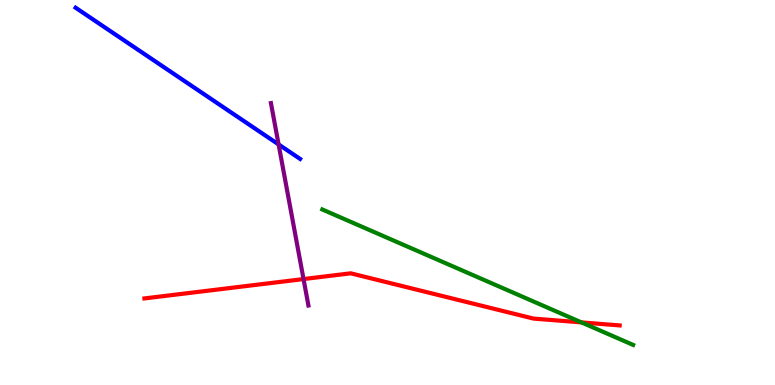[{'lines': ['blue', 'red'], 'intersections': []}, {'lines': ['green', 'red'], 'intersections': [{'x': 7.5, 'y': 1.63}]}, {'lines': ['purple', 'red'], 'intersections': [{'x': 3.92, 'y': 2.75}]}, {'lines': ['blue', 'green'], 'intersections': []}, {'lines': ['blue', 'purple'], 'intersections': [{'x': 3.59, 'y': 6.25}]}, {'lines': ['green', 'purple'], 'intersections': []}]